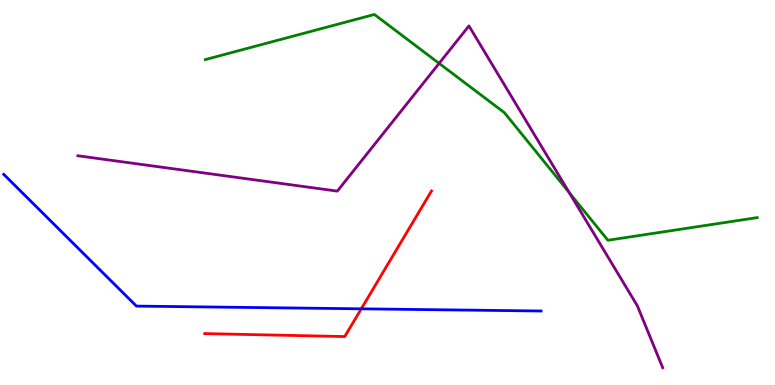[{'lines': ['blue', 'red'], 'intersections': [{'x': 4.66, 'y': 1.98}]}, {'lines': ['green', 'red'], 'intersections': []}, {'lines': ['purple', 'red'], 'intersections': []}, {'lines': ['blue', 'green'], 'intersections': []}, {'lines': ['blue', 'purple'], 'intersections': []}, {'lines': ['green', 'purple'], 'intersections': [{'x': 5.67, 'y': 8.35}, {'x': 7.35, 'y': 5.0}]}]